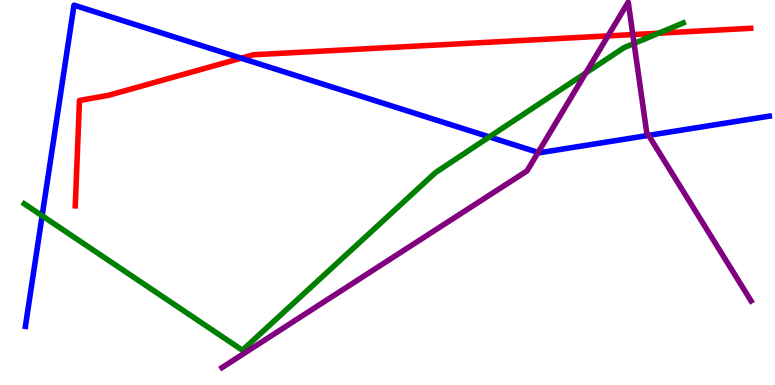[{'lines': ['blue', 'red'], 'intersections': [{'x': 3.11, 'y': 8.49}]}, {'lines': ['green', 'red'], 'intersections': [{'x': 8.5, 'y': 9.14}]}, {'lines': ['purple', 'red'], 'intersections': [{'x': 7.84, 'y': 9.07}, {'x': 8.17, 'y': 9.1}]}, {'lines': ['blue', 'green'], 'intersections': [{'x': 0.544, 'y': 4.4}, {'x': 6.31, 'y': 6.44}]}, {'lines': ['blue', 'purple'], 'intersections': [{'x': 6.94, 'y': 6.04}, {'x': 8.37, 'y': 6.48}]}, {'lines': ['green', 'purple'], 'intersections': [{'x': 7.56, 'y': 8.1}, {'x': 8.18, 'y': 8.87}]}]